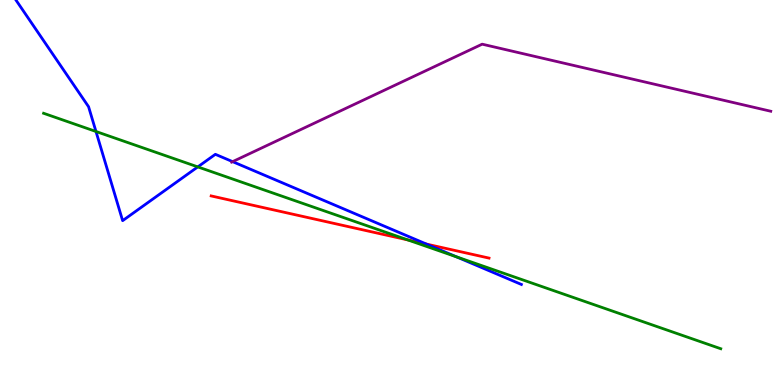[{'lines': ['blue', 'red'], 'intersections': [{'x': 5.5, 'y': 3.66}]}, {'lines': ['green', 'red'], 'intersections': [{'x': 5.26, 'y': 3.77}]}, {'lines': ['purple', 'red'], 'intersections': []}, {'lines': ['blue', 'green'], 'intersections': [{'x': 1.24, 'y': 6.58}, {'x': 2.55, 'y': 5.67}, {'x': 5.89, 'y': 3.33}]}, {'lines': ['blue', 'purple'], 'intersections': [{'x': 3.0, 'y': 5.8}]}, {'lines': ['green', 'purple'], 'intersections': []}]